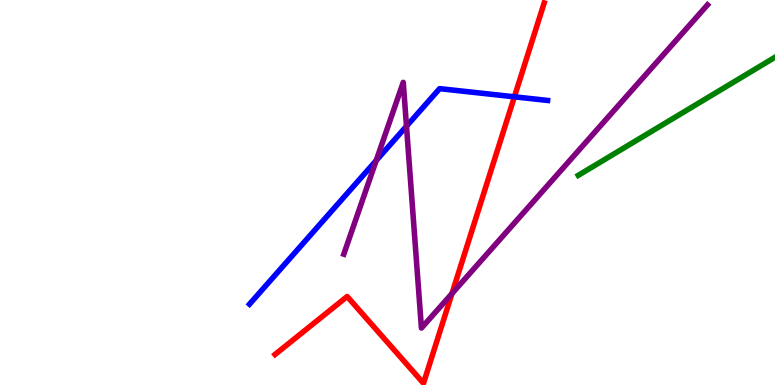[{'lines': ['blue', 'red'], 'intersections': [{'x': 6.64, 'y': 7.49}]}, {'lines': ['green', 'red'], 'intersections': []}, {'lines': ['purple', 'red'], 'intersections': [{'x': 5.83, 'y': 2.37}]}, {'lines': ['blue', 'green'], 'intersections': []}, {'lines': ['blue', 'purple'], 'intersections': [{'x': 4.85, 'y': 5.83}, {'x': 5.24, 'y': 6.72}]}, {'lines': ['green', 'purple'], 'intersections': []}]